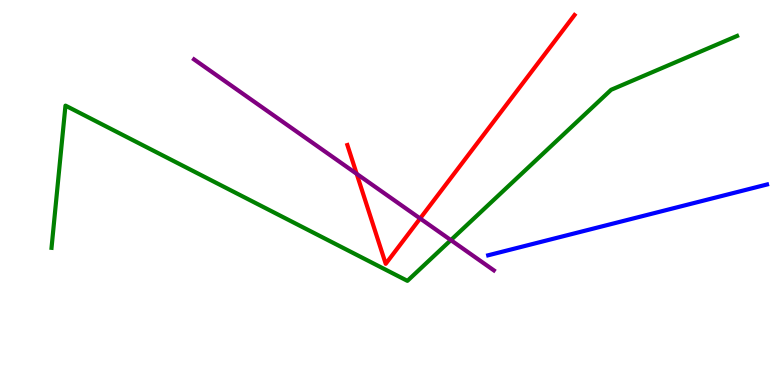[{'lines': ['blue', 'red'], 'intersections': []}, {'lines': ['green', 'red'], 'intersections': []}, {'lines': ['purple', 'red'], 'intersections': [{'x': 4.6, 'y': 5.48}, {'x': 5.42, 'y': 4.33}]}, {'lines': ['blue', 'green'], 'intersections': []}, {'lines': ['blue', 'purple'], 'intersections': []}, {'lines': ['green', 'purple'], 'intersections': [{'x': 5.82, 'y': 3.76}]}]